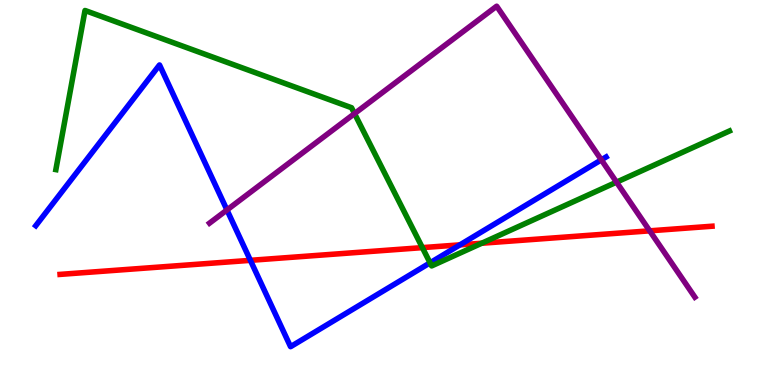[{'lines': ['blue', 'red'], 'intersections': [{'x': 3.23, 'y': 3.24}, {'x': 5.93, 'y': 3.64}]}, {'lines': ['green', 'red'], 'intersections': [{'x': 5.45, 'y': 3.57}, {'x': 6.22, 'y': 3.68}]}, {'lines': ['purple', 'red'], 'intersections': [{'x': 8.38, 'y': 4.0}]}, {'lines': ['blue', 'green'], 'intersections': [{'x': 5.55, 'y': 3.17}]}, {'lines': ['blue', 'purple'], 'intersections': [{'x': 2.93, 'y': 4.55}, {'x': 7.76, 'y': 5.85}]}, {'lines': ['green', 'purple'], 'intersections': [{'x': 4.57, 'y': 7.05}, {'x': 7.96, 'y': 5.27}]}]